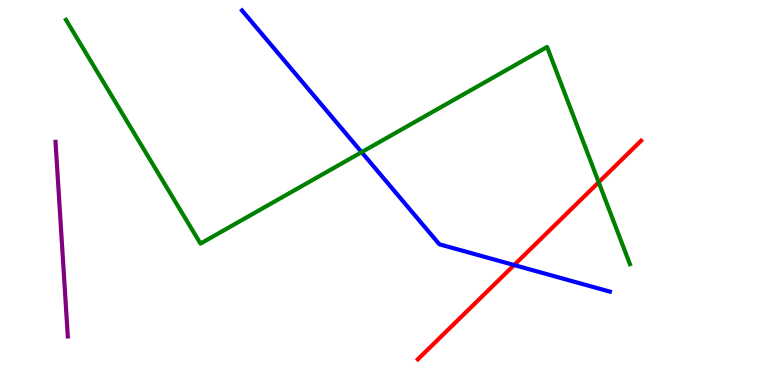[{'lines': ['blue', 'red'], 'intersections': [{'x': 6.63, 'y': 3.12}]}, {'lines': ['green', 'red'], 'intersections': [{'x': 7.73, 'y': 5.27}]}, {'lines': ['purple', 'red'], 'intersections': []}, {'lines': ['blue', 'green'], 'intersections': [{'x': 4.67, 'y': 6.05}]}, {'lines': ['blue', 'purple'], 'intersections': []}, {'lines': ['green', 'purple'], 'intersections': []}]